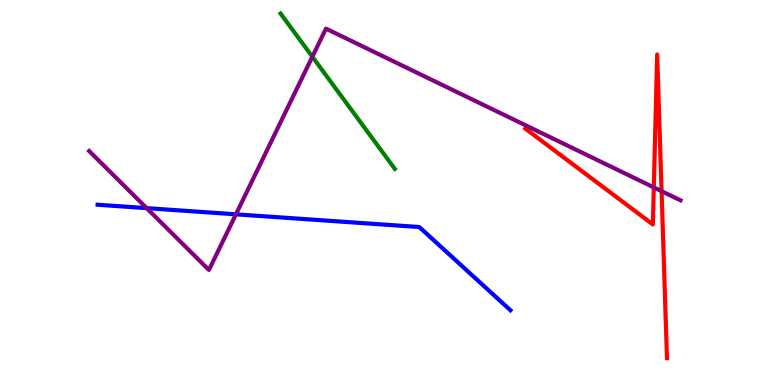[{'lines': ['blue', 'red'], 'intersections': []}, {'lines': ['green', 'red'], 'intersections': []}, {'lines': ['purple', 'red'], 'intersections': [{'x': 8.44, 'y': 5.13}, {'x': 8.54, 'y': 5.03}]}, {'lines': ['blue', 'green'], 'intersections': []}, {'lines': ['blue', 'purple'], 'intersections': [{'x': 1.89, 'y': 4.59}, {'x': 3.04, 'y': 4.43}]}, {'lines': ['green', 'purple'], 'intersections': [{'x': 4.03, 'y': 8.53}]}]